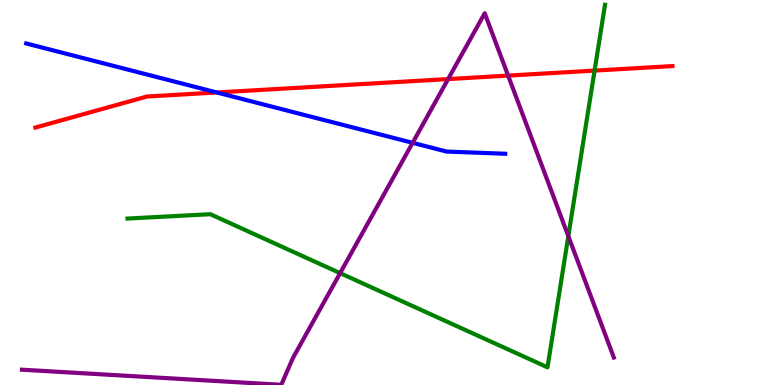[{'lines': ['blue', 'red'], 'intersections': [{'x': 2.8, 'y': 7.6}]}, {'lines': ['green', 'red'], 'intersections': [{'x': 7.67, 'y': 8.17}]}, {'lines': ['purple', 'red'], 'intersections': [{'x': 5.78, 'y': 7.95}, {'x': 6.56, 'y': 8.04}]}, {'lines': ['blue', 'green'], 'intersections': []}, {'lines': ['blue', 'purple'], 'intersections': [{'x': 5.32, 'y': 6.29}]}, {'lines': ['green', 'purple'], 'intersections': [{'x': 4.39, 'y': 2.91}, {'x': 7.33, 'y': 3.87}]}]